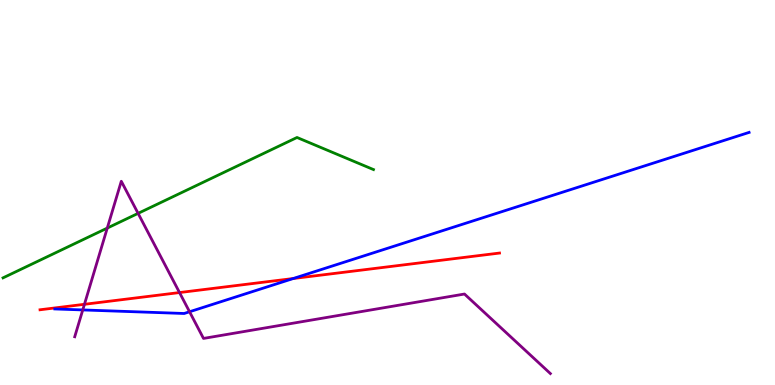[{'lines': ['blue', 'red'], 'intersections': [{'x': 3.78, 'y': 2.77}]}, {'lines': ['green', 'red'], 'intersections': []}, {'lines': ['purple', 'red'], 'intersections': [{'x': 1.09, 'y': 2.1}, {'x': 2.32, 'y': 2.4}]}, {'lines': ['blue', 'green'], 'intersections': []}, {'lines': ['blue', 'purple'], 'intersections': [{'x': 1.07, 'y': 1.95}, {'x': 2.45, 'y': 1.9}]}, {'lines': ['green', 'purple'], 'intersections': [{'x': 1.38, 'y': 4.08}, {'x': 1.78, 'y': 4.46}]}]